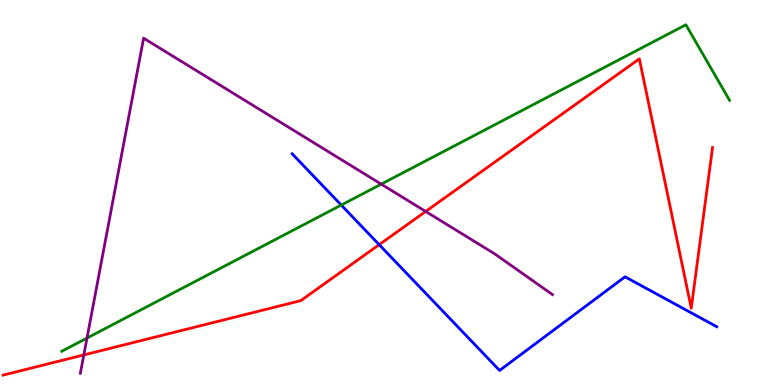[{'lines': ['blue', 'red'], 'intersections': [{'x': 4.89, 'y': 3.64}]}, {'lines': ['green', 'red'], 'intersections': []}, {'lines': ['purple', 'red'], 'intersections': [{'x': 1.08, 'y': 0.781}, {'x': 5.49, 'y': 4.51}]}, {'lines': ['blue', 'green'], 'intersections': [{'x': 4.4, 'y': 4.67}]}, {'lines': ['blue', 'purple'], 'intersections': []}, {'lines': ['green', 'purple'], 'intersections': [{'x': 1.12, 'y': 1.22}, {'x': 4.92, 'y': 5.22}]}]